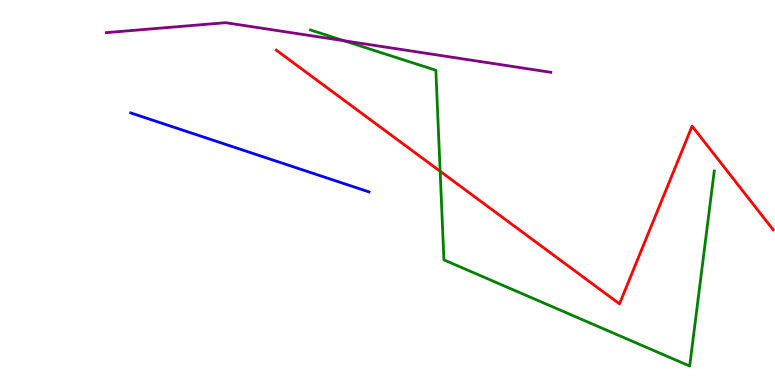[{'lines': ['blue', 'red'], 'intersections': []}, {'lines': ['green', 'red'], 'intersections': [{'x': 5.68, 'y': 5.55}]}, {'lines': ['purple', 'red'], 'intersections': []}, {'lines': ['blue', 'green'], 'intersections': []}, {'lines': ['blue', 'purple'], 'intersections': []}, {'lines': ['green', 'purple'], 'intersections': [{'x': 4.44, 'y': 8.94}]}]